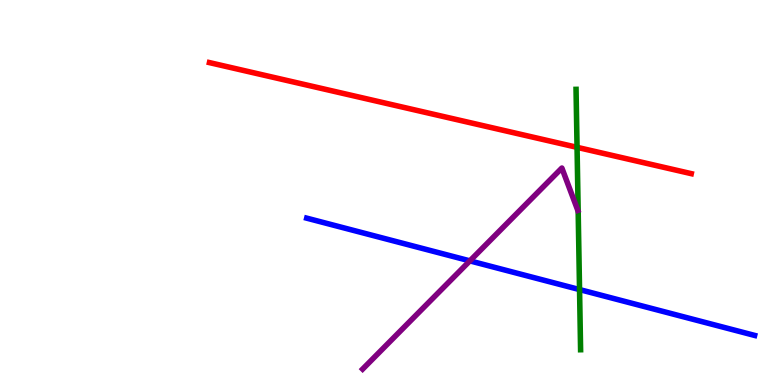[{'lines': ['blue', 'red'], 'intersections': []}, {'lines': ['green', 'red'], 'intersections': [{'x': 7.45, 'y': 6.17}]}, {'lines': ['purple', 'red'], 'intersections': []}, {'lines': ['blue', 'green'], 'intersections': [{'x': 7.48, 'y': 2.48}]}, {'lines': ['blue', 'purple'], 'intersections': [{'x': 6.06, 'y': 3.22}]}, {'lines': ['green', 'purple'], 'intersections': []}]